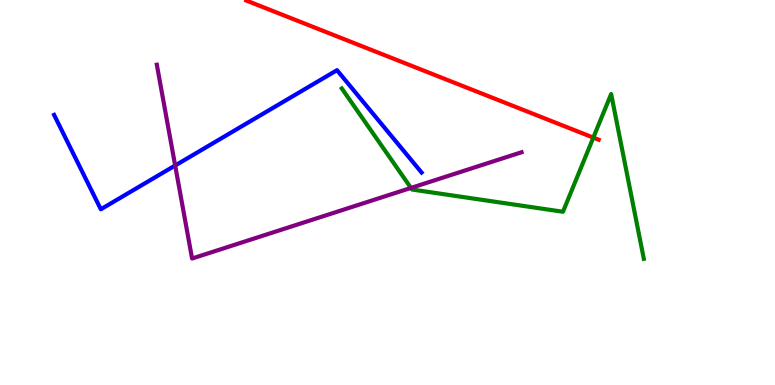[{'lines': ['blue', 'red'], 'intersections': []}, {'lines': ['green', 'red'], 'intersections': [{'x': 7.66, 'y': 6.43}]}, {'lines': ['purple', 'red'], 'intersections': []}, {'lines': ['blue', 'green'], 'intersections': []}, {'lines': ['blue', 'purple'], 'intersections': [{'x': 2.26, 'y': 5.7}]}, {'lines': ['green', 'purple'], 'intersections': [{'x': 5.3, 'y': 5.12}]}]